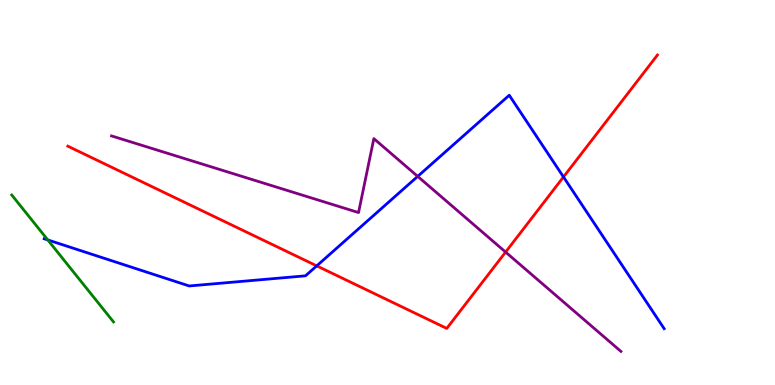[{'lines': ['blue', 'red'], 'intersections': [{'x': 4.09, 'y': 3.09}, {'x': 7.27, 'y': 5.4}]}, {'lines': ['green', 'red'], 'intersections': []}, {'lines': ['purple', 'red'], 'intersections': [{'x': 6.52, 'y': 3.45}]}, {'lines': ['blue', 'green'], 'intersections': [{'x': 0.617, 'y': 3.77}]}, {'lines': ['blue', 'purple'], 'intersections': [{'x': 5.39, 'y': 5.42}]}, {'lines': ['green', 'purple'], 'intersections': []}]